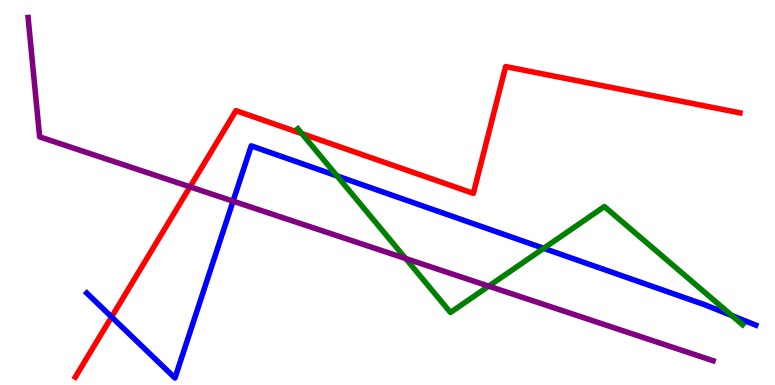[{'lines': ['blue', 'red'], 'intersections': [{'x': 1.44, 'y': 1.77}]}, {'lines': ['green', 'red'], 'intersections': [{'x': 3.9, 'y': 6.53}]}, {'lines': ['purple', 'red'], 'intersections': [{'x': 2.45, 'y': 5.15}]}, {'lines': ['blue', 'green'], 'intersections': [{'x': 4.35, 'y': 5.43}, {'x': 7.02, 'y': 3.55}, {'x': 9.44, 'y': 1.8}]}, {'lines': ['blue', 'purple'], 'intersections': [{'x': 3.01, 'y': 4.78}]}, {'lines': ['green', 'purple'], 'intersections': [{'x': 5.23, 'y': 3.29}, {'x': 6.31, 'y': 2.57}]}]